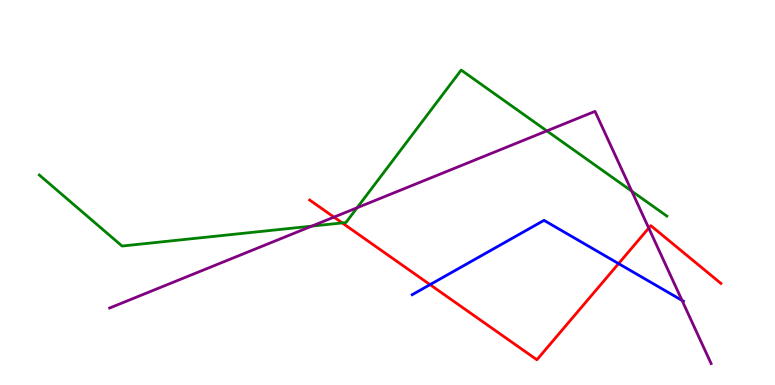[{'lines': ['blue', 'red'], 'intersections': [{'x': 5.55, 'y': 2.61}, {'x': 7.98, 'y': 3.15}]}, {'lines': ['green', 'red'], 'intersections': [{'x': 4.42, 'y': 4.21}]}, {'lines': ['purple', 'red'], 'intersections': [{'x': 4.31, 'y': 4.36}, {'x': 8.37, 'y': 4.08}]}, {'lines': ['blue', 'green'], 'intersections': []}, {'lines': ['blue', 'purple'], 'intersections': [{'x': 8.8, 'y': 2.2}]}, {'lines': ['green', 'purple'], 'intersections': [{'x': 4.02, 'y': 4.13}, {'x': 4.61, 'y': 4.6}, {'x': 7.06, 'y': 6.6}, {'x': 8.15, 'y': 5.03}]}]